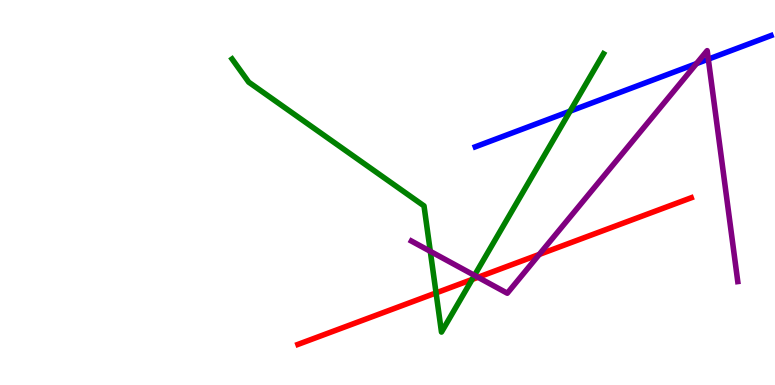[{'lines': ['blue', 'red'], 'intersections': []}, {'lines': ['green', 'red'], 'intersections': [{'x': 5.63, 'y': 2.39}, {'x': 6.09, 'y': 2.74}]}, {'lines': ['purple', 'red'], 'intersections': [{'x': 6.17, 'y': 2.8}, {'x': 6.96, 'y': 3.39}]}, {'lines': ['blue', 'green'], 'intersections': [{'x': 7.36, 'y': 7.11}]}, {'lines': ['blue', 'purple'], 'intersections': [{'x': 8.99, 'y': 8.35}, {'x': 9.14, 'y': 8.46}]}, {'lines': ['green', 'purple'], 'intersections': [{'x': 5.55, 'y': 3.47}, {'x': 6.12, 'y': 2.85}]}]